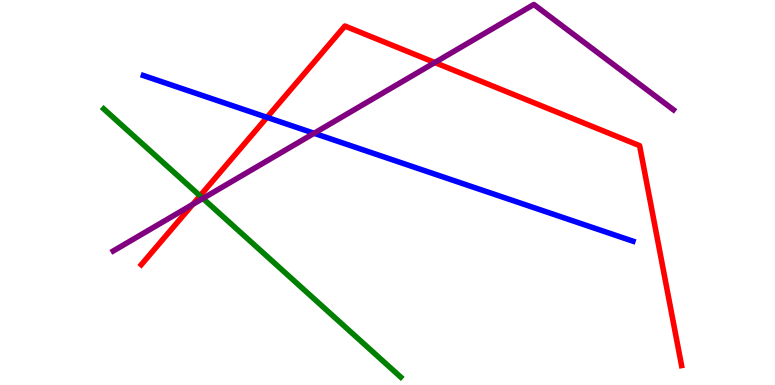[{'lines': ['blue', 'red'], 'intersections': [{'x': 3.45, 'y': 6.95}]}, {'lines': ['green', 'red'], 'intersections': [{'x': 2.58, 'y': 4.91}]}, {'lines': ['purple', 'red'], 'intersections': [{'x': 2.49, 'y': 4.69}, {'x': 5.61, 'y': 8.38}]}, {'lines': ['blue', 'green'], 'intersections': []}, {'lines': ['blue', 'purple'], 'intersections': [{'x': 4.05, 'y': 6.54}]}, {'lines': ['green', 'purple'], 'intersections': [{'x': 2.62, 'y': 4.85}]}]